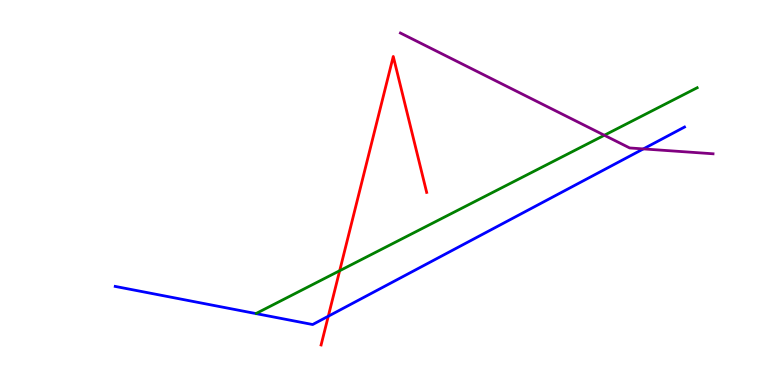[{'lines': ['blue', 'red'], 'intersections': [{'x': 4.24, 'y': 1.79}]}, {'lines': ['green', 'red'], 'intersections': [{'x': 4.38, 'y': 2.97}]}, {'lines': ['purple', 'red'], 'intersections': []}, {'lines': ['blue', 'green'], 'intersections': []}, {'lines': ['blue', 'purple'], 'intersections': [{'x': 8.3, 'y': 6.13}]}, {'lines': ['green', 'purple'], 'intersections': [{'x': 7.8, 'y': 6.49}]}]